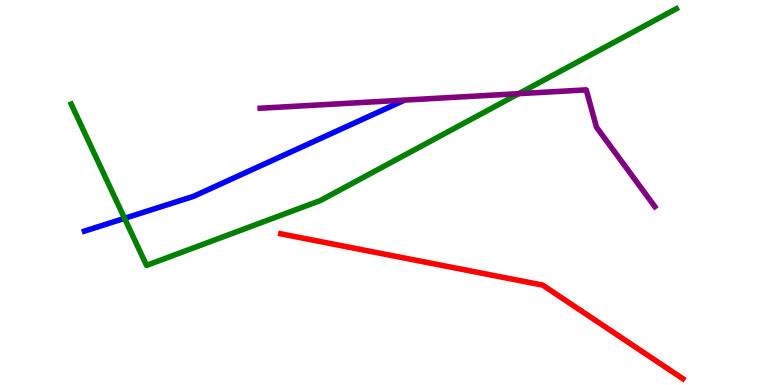[{'lines': ['blue', 'red'], 'intersections': []}, {'lines': ['green', 'red'], 'intersections': []}, {'lines': ['purple', 'red'], 'intersections': []}, {'lines': ['blue', 'green'], 'intersections': [{'x': 1.61, 'y': 4.33}]}, {'lines': ['blue', 'purple'], 'intersections': []}, {'lines': ['green', 'purple'], 'intersections': [{'x': 6.69, 'y': 7.57}]}]